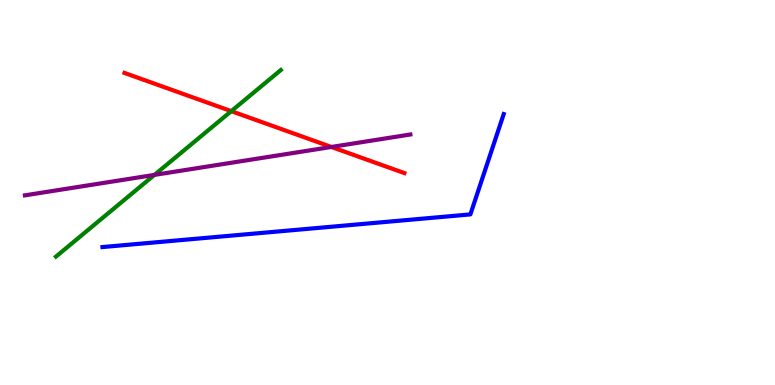[{'lines': ['blue', 'red'], 'intersections': []}, {'lines': ['green', 'red'], 'intersections': [{'x': 2.98, 'y': 7.11}]}, {'lines': ['purple', 'red'], 'intersections': [{'x': 4.28, 'y': 6.18}]}, {'lines': ['blue', 'green'], 'intersections': []}, {'lines': ['blue', 'purple'], 'intersections': []}, {'lines': ['green', 'purple'], 'intersections': [{'x': 1.99, 'y': 5.46}]}]